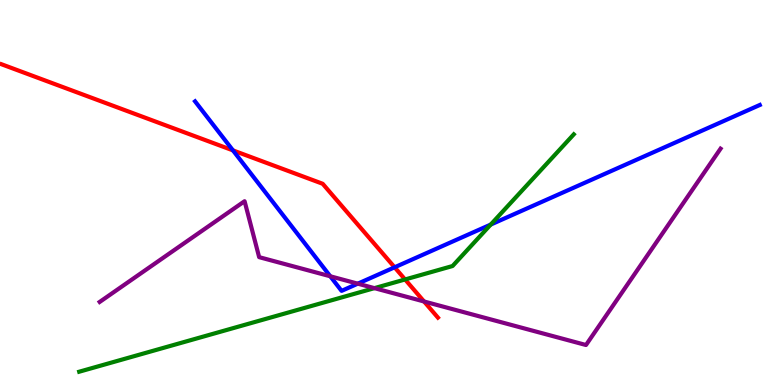[{'lines': ['blue', 'red'], 'intersections': [{'x': 3.01, 'y': 6.09}, {'x': 5.09, 'y': 3.06}]}, {'lines': ['green', 'red'], 'intersections': [{'x': 5.23, 'y': 2.74}]}, {'lines': ['purple', 'red'], 'intersections': [{'x': 5.47, 'y': 2.17}]}, {'lines': ['blue', 'green'], 'intersections': [{'x': 6.33, 'y': 4.17}]}, {'lines': ['blue', 'purple'], 'intersections': [{'x': 4.26, 'y': 2.82}, {'x': 4.62, 'y': 2.63}]}, {'lines': ['green', 'purple'], 'intersections': [{'x': 4.83, 'y': 2.52}]}]